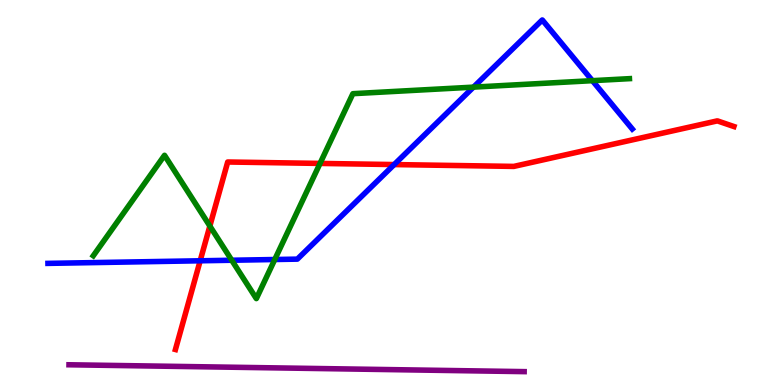[{'lines': ['blue', 'red'], 'intersections': [{'x': 2.58, 'y': 3.23}, {'x': 5.09, 'y': 5.73}]}, {'lines': ['green', 'red'], 'intersections': [{'x': 2.71, 'y': 4.13}, {'x': 4.13, 'y': 5.76}]}, {'lines': ['purple', 'red'], 'intersections': []}, {'lines': ['blue', 'green'], 'intersections': [{'x': 2.99, 'y': 3.24}, {'x': 3.55, 'y': 3.26}, {'x': 6.11, 'y': 7.74}, {'x': 7.64, 'y': 7.9}]}, {'lines': ['blue', 'purple'], 'intersections': []}, {'lines': ['green', 'purple'], 'intersections': []}]